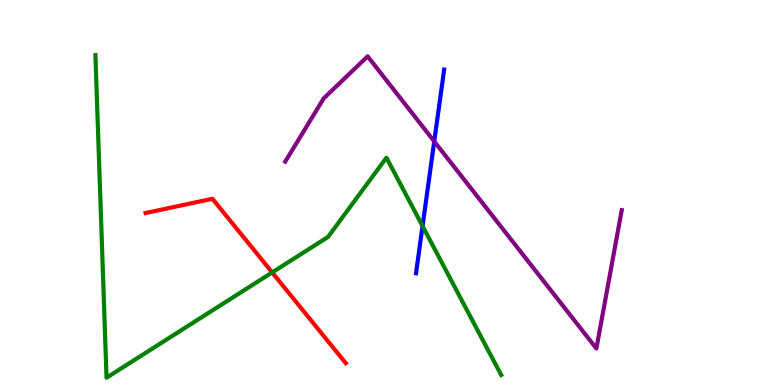[{'lines': ['blue', 'red'], 'intersections': []}, {'lines': ['green', 'red'], 'intersections': [{'x': 3.51, 'y': 2.92}]}, {'lines': ['purple', 'red'], 'intersections': []}, {'lines': ['blue', 'green'], 'intersections': [{'x': 5.45, 'y': 4.13}]}, {'lines': ['blue', 'purple'], 'intersections': [{'x': 5.6, 'y': 6.33}]}, {'lines': ['green', 'purple'], 'intersections': []}]